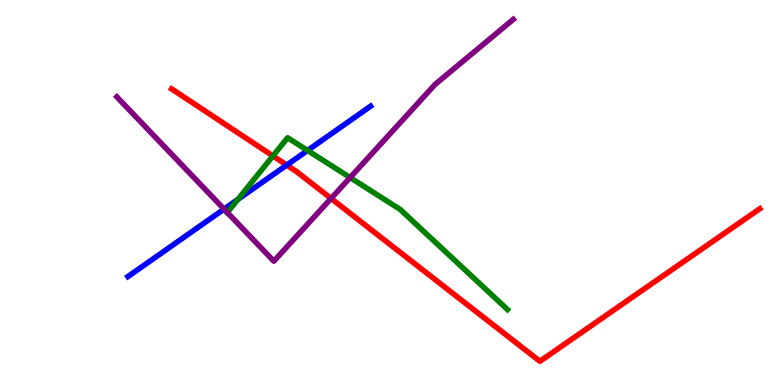[{'lines': ['blue', 'red'], 'intersections': [{'x': 3.7, 'y': 5.71}]}, {'lines': ['green', 'red'], 'intersections': [{'x': 3.52, 'y': 5.95}]}, {'lines': ['purple', 'red'], 'intersections': [{'x': 4.27, 'y': 4.85}]}, {'lines': ['blue', 'green'], 'intersections': [{'x': 3.07, 'y': 4.82}, {'x': 3.97, 'y': 6.09}]}, {'lines': ['blue', 'purple'], 'intersections': [{'x': 2.89, 'y': 4.57}]}, {'lines': ['green', 'purple'], 'intersections': [{'x': 2.93, 'y': 4.48}, {'x': 4.52, 'y': 5.39}]}]